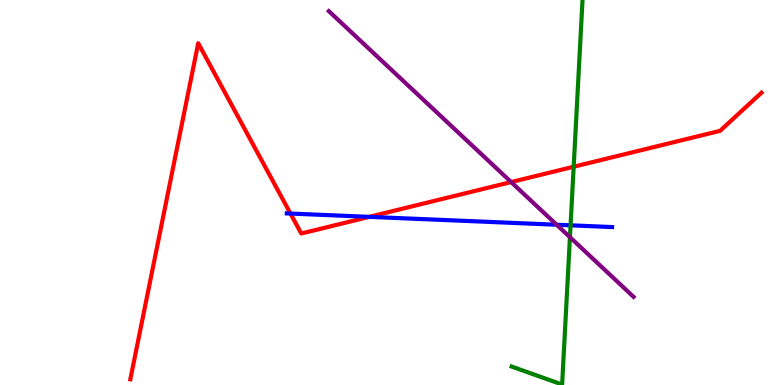[{'lines': ['blue', 'red'], 'intersections': [{'x': 3.75, 'y': 4.45}, {'x': 4.76, 'y': 4.37}]}, {'lines': ['green', 'red'], 'intersections': [{'x': 7.4, 'y': 5.67}]}, {'lines': ['purple', 'red'], 'intersections': [{'x': 6.6, 'y': 5.27}]}, {'lines': ['blue', 'green'], 'intersections': [{'x': 7.36, 'y': 4.15}]}, {'lines': ['blue', 'purple'], 'intersections': [{'x': 7.18, 'y': 4.16}]}, {'lines': ['green', 'purple'], 'intersections': [{'x': 7.35, 'y': 3.84}]}]